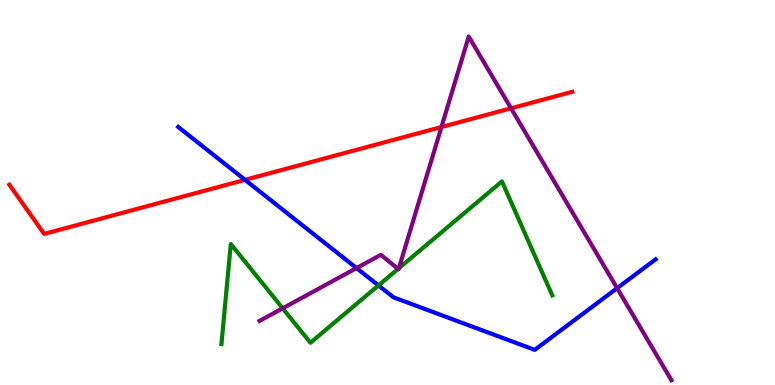[{'lines': ['blue', 'red'], 'intersections': [{'x': 3.16, 'y': 5.33}]}, {'lines': ['green', 'red'], 'intersections': []}, {'lines': ['purple', 'red'], 'intersections': [{'x': 5.7, 'y': 6.7}, {'x': 6.59, 'y': 7.19}]}, {'lines': ['blue', 'green'], 'intersections': [{'x': 4.88, 'y': 2.59}]}, {'lines': ['blue', 'purple'], 'intersections': [{'x': 4.6, 'y': 3.04}, {'x': 7.96, 'y': 2.52}]}, {'lines': ['green', 'purple'], 'intersections': [{'x': 3.65, 'y': 1.99}, {'x': 5.14, 'y': 3.02}, {'x': 5.15, 'y': 3.03}]}]